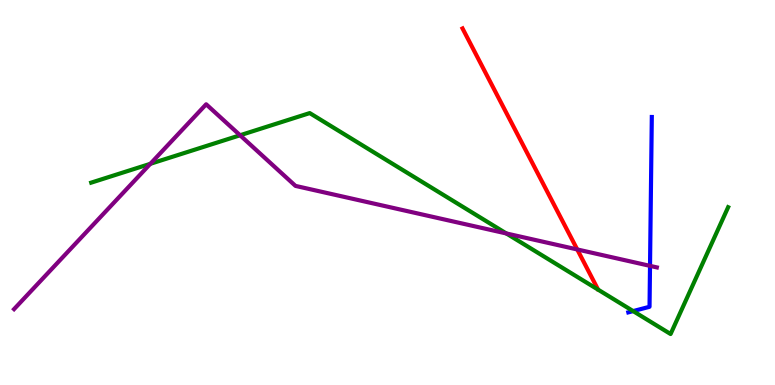[{'lines': ['blue', 'red'], 'intersections': []}, {'lines': ['green', 'red'], 'intersections': []}, {'lines': ['purple', 'red'], 'intersections': [{'x': 7.45, 'y': 3.52}]}, {'lines': ['blue', 'green'], 'intersections': [{'x': 8.17, 'y': 1.92}]}, {'lines': ['blue', 'purple'], 'intersections': [{'x': 8.39, 'y': 3.09}]}, {'lines': ['green', 'purple'], 'intersections': [{'x': 1.94, 'y': 5.75}, {'x': 3.1, 'y': 6.49}, {'x': 6.53, 'y': 3.94}]}]